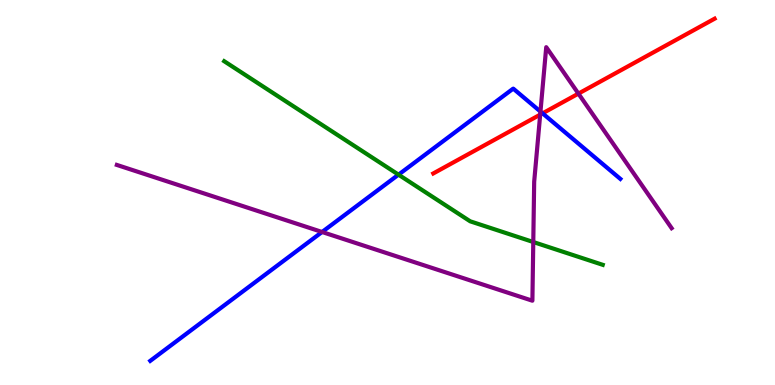[{'lines': ['blue', 'red'], 'intersections': [{'x': 7.0, 'y': 7.06}]}, {'lines': ['green', 'red'], 'intersections': []}, {'lines': ['purple', 'red'], 'intersections': [{'x': 6.97, 'y': 7.02}, {'x': 7.46, 'y': 7.57}]}, {'lines': ['blue', 'green'], 'intersections': [{'x': 5.14, 'y': 5.46}]}, {'lines': ['blue', 'purple'], 'intersections': [{'x': 4.16, 'y': 3.97}, {'x': 6.97, 'y': 7.1}]}, {'lines': ['green', 'purple'], 'intersections': [{'x': 6.88, 'y': 3.71}]}]